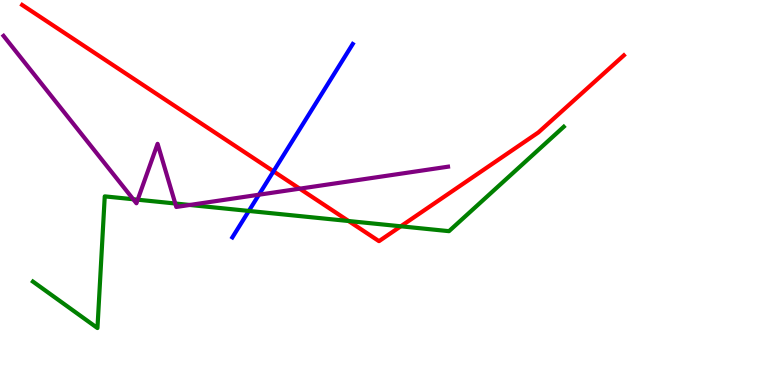[{'lines': ['blue', 'red'], 'intersections': [{'x': 3.53, 'y': 5.55}]}, {'lines': ['green', 'red'], 'intersections': [{'x': 4.5, 'y': 4.26}, {'x': 5.17, 'y': 4.12}]}, {'lines': ['purple', 'red'], 'intersections': [{'x': 3.87, 'y': 5.1}]}, {'lines': ['blue', 'green'], 'intersections': [{'x': 3.21, 'y': 4.52}]}, {'lines': ['blue', 'purple'], 'intersections': [{'x': 3.34, 'y': 4.94}]}, {'lines': ['green', 'purple'], 'intersections': [{'x': 1.72, 'y': 4.82}, {'x': 1.78, 'y': 4.81}, {'x': 2.26, 'y': 4.71}, {'x': 2.45, 'y': 4.68}]}]